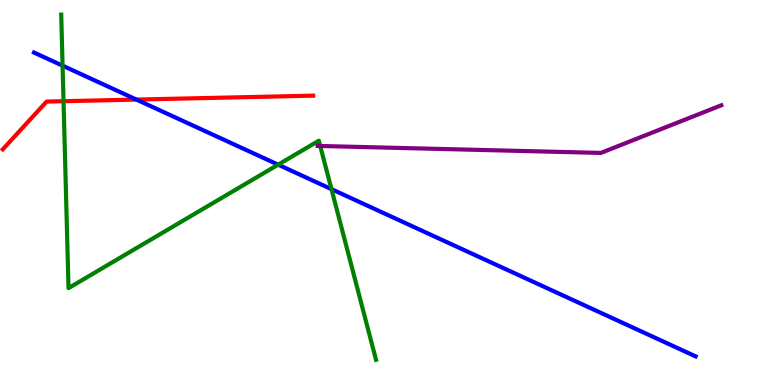[{'lines': ['blue', 'red'], 'intersections': [{'x': 1.76, 'y': 7.41}]}, {'lines': ['green', 'red'], 'intersections': [{'x': 0.82, 'y': 7.37}]}, {'lines': ['purple', 'red'], 'intersections': []}, {'lines': ['blue', 'green'], 'intersections': [{'x': 0.808, 'y': 8.29}, {'x': 3.59, 'y': 5.72}, {'x': 4.28, 'y': 5.09}]}, {'lines': ['blue', 'purple'], 'intersections': []}, {'lines': ['green', 'purple'], 'intersections': [{'x': 4.13, 'y': 6.21}]}]